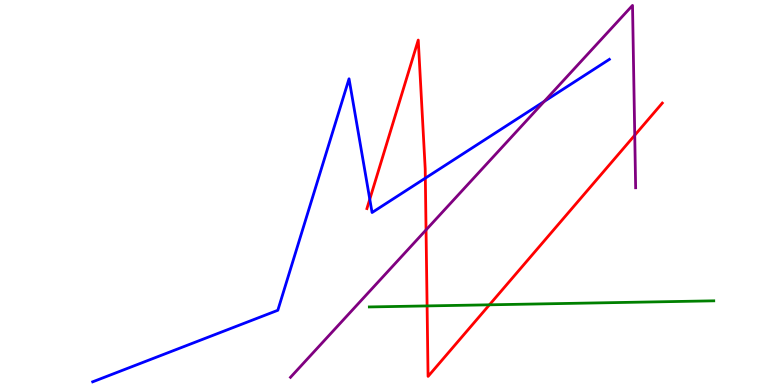[{'lines': ['blue', 'red'], 'intersections': [{'x': 4.77, 'y': 4.83}, {'x': 5.49, 'y': 5.37}]}, {'lines': ['green', 'red'], 'intersections': [{'x': 5.51, 'y': 2.05}, {'x': 6.32, 'y': 2.08}]}, {'lines': ['purple', 'red'], 'intersections': [{'x': 5.5, 'y': 4.03}, {'x': 8.19, 'y': 6.49}]}, {'lines': ['blue', 'green'], 'intersections': []}, {'lines': ['blue', 'purple'], 'intersections': [{'x': 7.02, 'y': 7.37}]}, {'lines': ['green', 'purple'], 'intersections': []}]